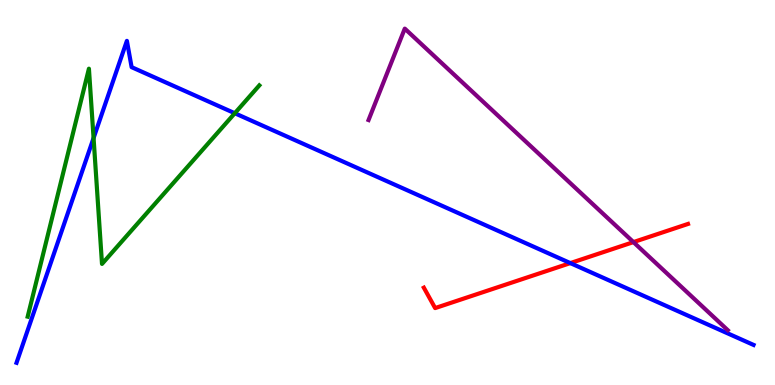[{'lines': ['blue', 'red'], 'intersections': [{'x': 7.36, 'y': 3.17}]}, {'lines': ['green', 'red'], 'intersections': []}, {'lines': ['purple', 'red'], 'intersections': [{'x': 8.17, 'y': 3.71}]}, {'lines': ['blue', 'green'], 'intersections': [{'x': 1.21, 'y': 6.41}, {'x': 3.03, 'y': 7.06}]}, {'lines': ['blue', 'purple'], 'intersections': []}, {'lines': ['green', 'purple'], 'intersections': []}]